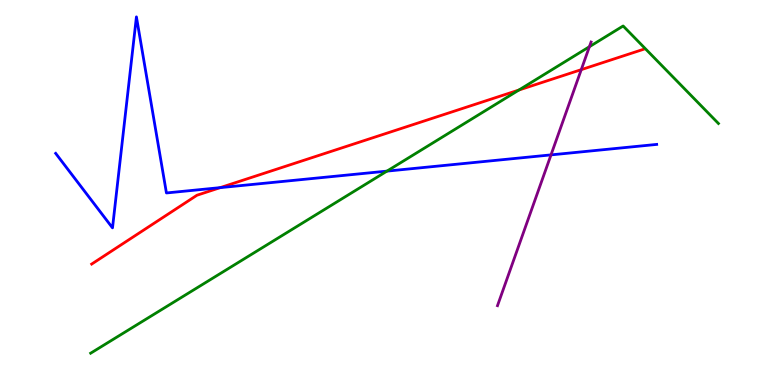[{'lines': ['blue', 'red'], 'intersections': [{'x': 2.84, 'y': 5.13}]}, {'lines': ['green', 'red'], 'intersections': [{'x': 6.7, 'y': 7.66}]}, {'lines': ['purple', 'red'], 'intersections': [{'x': 7.5, 'y': 8.19}]}, {'lines': ['blue', 'green'], 'intersections': [{'x': 4.99, 'y': 5.56}]}, {'lines': ['blue', 'purple'], 'intersections': [{'x': 7.11, 'y': 5.98}]}, {'lines': ['green', 'purple'], 'intersections': [{'x': 7.61, 'y': 8.79}]}]